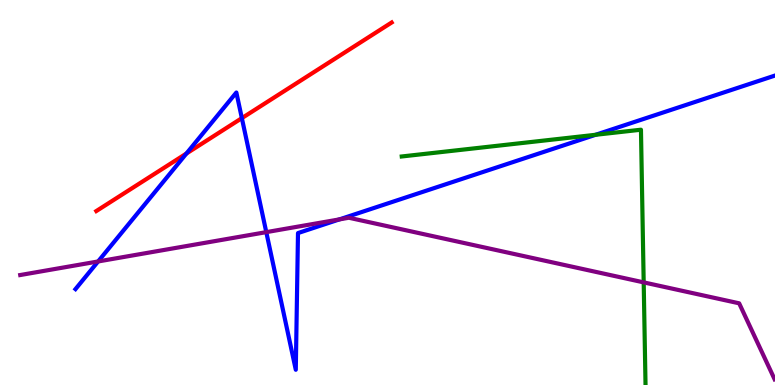[{'lines': ['blue', 'red'], 'intersections': [{'x': 2.41, 'y': 6.01}, {'x': 3.12, 'y': 6.93}]}, {'lines': ['green', 'red'], 'intersections': []}, {'lines': ['purple', 'red'], 'intersections': []}, {'lines': ['blue', 'green'], 'intersections': [{'x': 7.69, 'y': 6.5}]}, {'lines': ['blue', 'purple'], 'intersections': [{'x': 1.27, 'y': 3.21}, {'x': 3.44, 'y': 3.97}, {'x': 4.38, 'y': 4.3}]}, {'lines': ['green', 'purple'], 'intersections': [{'x': 8.31, 'y': 2.67}]}]